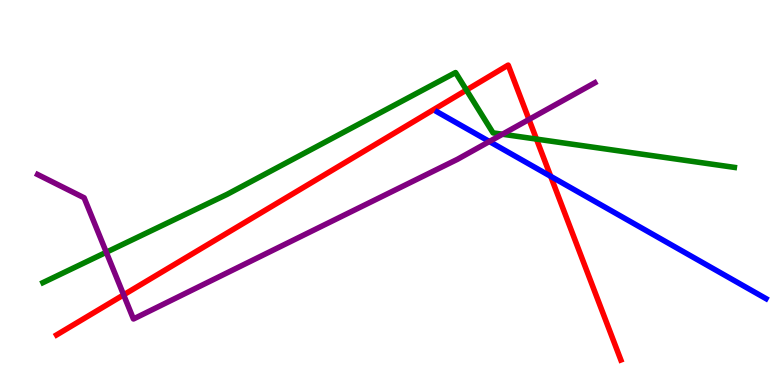[{'lines': ['blue', 'red'], 'intersections': [{'x': 7.11, 'y': 5.42}]}, {'lines': ['green', 'red'], 'intersections': [{'x': 6.02, 'y': 7.66}, {'x': 6.92, 'y': 6.39}]}, {'lines': ['purple', 'red'], 'intersections': [{'x': 1.6, 'y': 2.34}, {'x': 6.83, 'y': 6.9}]}, {'lines': ['blue', 'green'], 'intersections': []}, {'lines': ['blue', 'purple'], 'intersections': [{'x': 6.31, 'y': 6.32}]}, {'lines': ['green', 'purple'], 'intersections': [{'x': 1.37, 'y': 3.45}, {'x': 6.48, 'y': 6.51}]}]